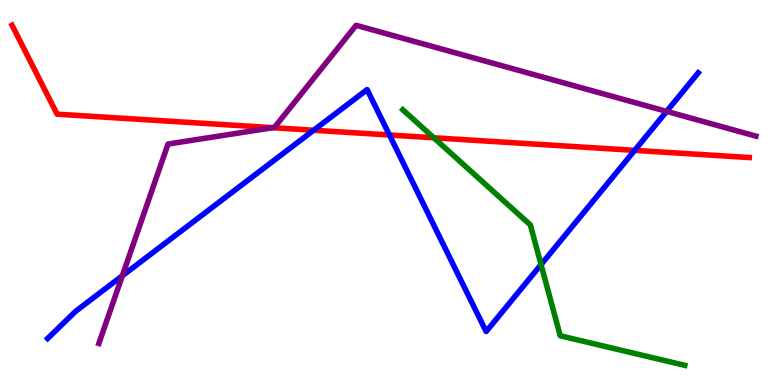[{'lines': ['blue', 'red'], 'intersections': [{'x': 4.05, 'y': 6.62}, {'x': 5.03, 'y': 6.49}, {'x': 8.19, 'y': 6.09}]}, {'lines': ['green', 'red'], 'intersections': [{'x': 5.6, 'y': 6.42}]}, {'lines': ['purple', 'red'], 'intersections': [{'x': 3.52, 'y': 6.68}]}, {'lines': ['blue', 'green'], 'intersections': [{'x': 6.98, 'y': 3.13}]}, {'lines': ['blue', 'purple'], 'intersections': [{'x': 1.58, 'y': 2.84}, {'x': 8.6, 'y': 7.11}]}, {'lines': ['green', 'purple'], 'intersections': []}]